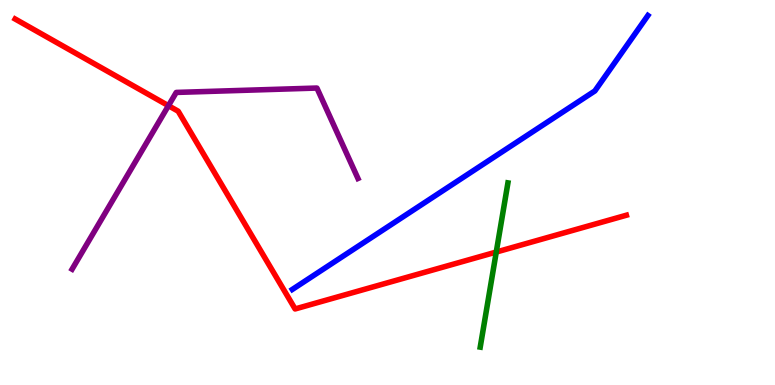[{'lines': ['blue', 'red'], 'intersections': []}, {'lines': ['green', 'red'], 'intersections': [{'x': 6.4, 'y': 3.45}]}, {'lines': ['purple', 'red'], 'intersections': [{'x': 2.17, 'y': 7.25}]}, {'lines': ['blue', 'green'], 'intersections': []}, {'lines': ['blue', 'purple'], 'intersections': []}, {'lines': ['green', 'purple'], 'intersections': []}]